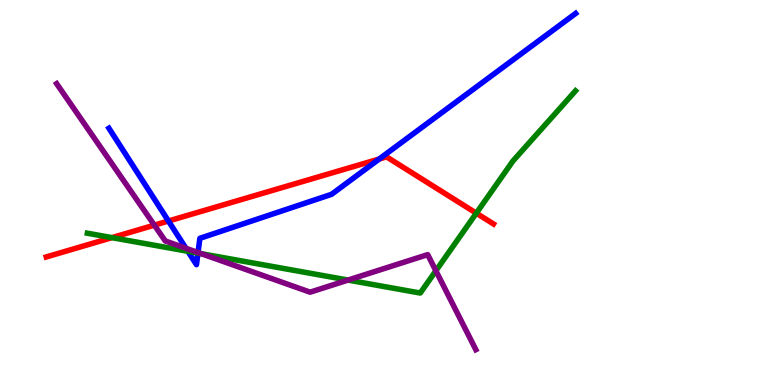[{'lines': ['blue', 'red'], 'intersections': [{'x': 2.17, 'y': 4.26}, {'x': 4.89, 'y': 5.87}]}, {'lines': ['green', 'red'], 'intersections': [{'x': 1.44, 'y': 3.83}, {'x': 6.15, 'y': 4.46}]}, {'lines': ['purple', 'red'], 'intersections': [{'x': 1.99, 'y': 4.15}]}, {'lines': ['blue', 'green'], 'intersections': [{'x': 2.42, 'y': 3.47}, {'x': 2.55, 'y': 3.43}]}, {'lines': ['blue', 'purple'], 'intersections': [{'x': 2.4, 'y': 3.55}, {'x': 2.56, 'y': 3.44}]}, {'lines': ['green', 'purple'], 'intersections': [{'x': 2.6, 'y': 3.41}, {'x': 4.49, 'y': 2.73}, {'x': 5.62, 'y': 2.97}]}]